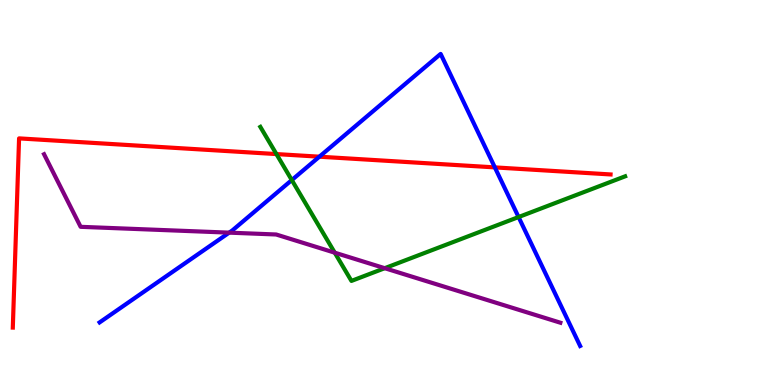[{'lines': ['blue', 'red'], 'intersections': [{'x': 4.12, 'y': 5.93}, {'x': 6.39, 'y': 5.65}]}, {'lines': ['green', 'red'], 'intersections': [{'x': 3.57, 'y': 6.0}]}, {'lines': ['purple', 'red'], 'intersections': []}, {'lines': ['blue', 'green'], 'intersections': [{'x': 3.77, 'y': 5.32}, {'x': 6.69, 'y': 4.36}]}, {'lines': ['blue', 'purple'], 'intersections': [{'x': 2.96, 'y': 3.96}]}, {'lines': ['green', 'purple'], 'intersections': [{'x': 4.32, 'y': 3.44}, {'x': 4.96, 'y': 3.03}]}]